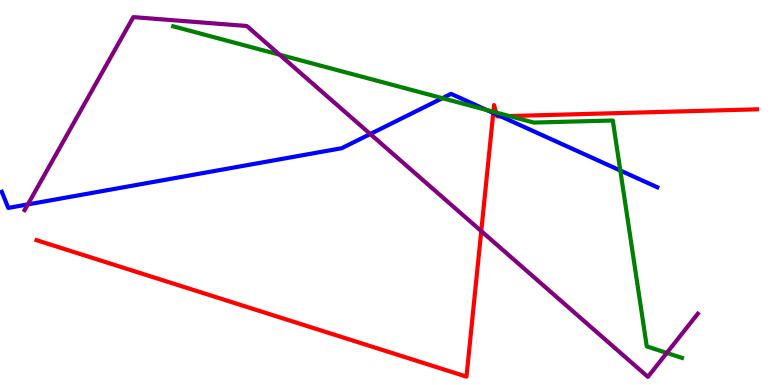[{'lines': ['blue', 'red'], 'intersections': [{'x': 6.36, 'y': 7.07}, {'x': 6.41, 'y': 7.03}, {'x': 6.46, 'y': 6.98}]}, {'lines': ['green', 'red'], 'intersections': [{'x': 6.37, 'y': 7.1}, {'x': 6.4, 'y': 7.08}, {'x': 6.57, 'y': 6.99}]}, {'lines': ['purple', 'red'], 'intersections': [{'x': 6.21, 'y': 4.0}]}, {'lines': ['blue', 'green'], 'intersections': [{'x': 5.71, 'y': 7.45}, {'x': 6.28, 'y': 7.14}, {'x': 8.0, 'y': 5.57}]}, {'lines': ['blue', 'purple'], 'intersections': [{'x': 0.359, 'y': 4.69}, {'x': 4.78, 'y': 6.52}]}, {'lines': ['green', 'purple'], 'intersections': [{'x': 3.61, 'y': 8.58}, {'x': 8.6, 'y': 0.833}]}]